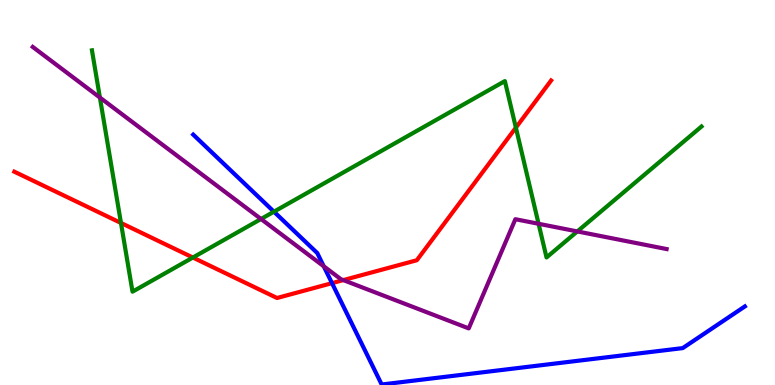[{'lines': ['blue', 'red'], 'intersections': [{'x': 4.28, 'y': 2.65}]}, {'lines': ['green', 'red'], 'intersections': [{'x': 1.56, 'y': 4.21}, {'x': 2.49, 'y': 3.31}, {'x': 6.66, 'y': 6.68}]}, {'lines': ['purple', 'red'], 'intersections': [{'x': 4.43, 'y': 2.72}]}, {'lines': ['blue', 'green'], 'intersections': [{'x': 3.53, 'y': 4.5}]}, {'lines': ['blue', 'purple'], 'intersections': [{'x': 4.18, 'y': 3.08}]}, {'lines': ['green', 'purple'], 'intersections': [{'x': 1.29, 'y': 7.47}, {'x': 3.37, 'y': 4.31}, {'x': 6.95, 'y': 4.19}, {'x': 7.45, 'y': 3.99}]}]